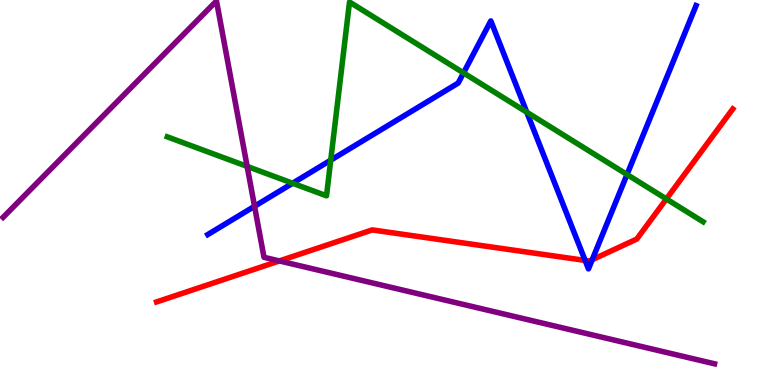[{'lines': ['blue', 'red'], 'intersections': [{'x': 7.55, 'y': 3.24}, {'x': 7.64, 'y': 3.25}]}, {'lines': ['green', 'red'], 'intersections': [{'x': 8.6, 'y': 4.83}]}, {'lines': ['purple', 'red'], 'intersections': [{'x': 3.6, 'y': 3.22}]}, {'lines': ['blue', 'green'], 'intersections': [{'x': 3.78, 'y': 5.24}, {'x': 4.27, 'y': 5.84}, {'x': 5.98, 'y': 8.11}, {'x': 6.8, 'y': 7.09}, {'x': 8.09, 'y': 5.47}]}, {'lines': ['blue', 'purple'], 'intersections': [{'x': 3.28, 'y': 4.64}]}, {'lines': ['green', 'purple'], 'intersections': [{'x': 3.19, 'y': 5.68}]}]